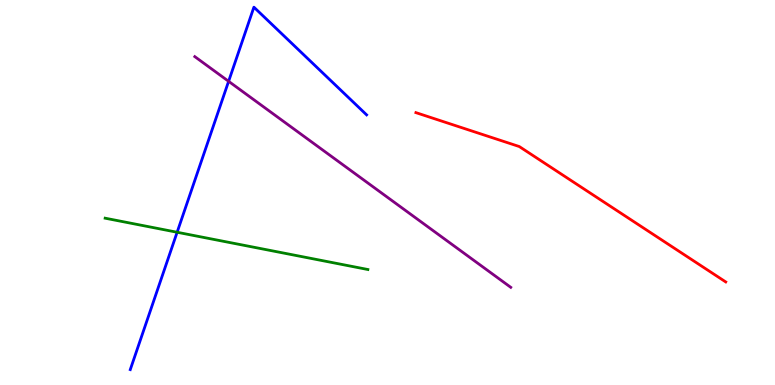[{'lines': ['blue', 'red'], 'intersections': []}, {'lines': ['green', 'red'], 'intersections': []}, {'lines': ['purple', 'red'], 'intersections': []}, {'lines': ['blue', 'green'], 'intersections': [{'x': 2.29, 'y': 3.97}]}, {'lines': ['blue', 'purple'], 'intersections': [{'x': 2.95, 'y': 7.89}]}, {'lines': ['green', 'purple'], 'intersections': []}]